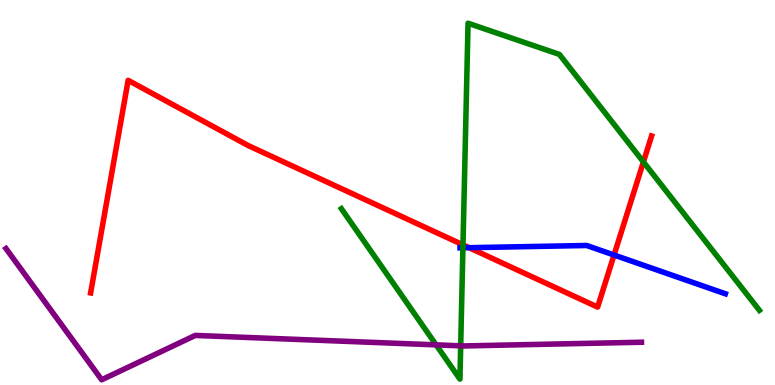[{'lines': ['blue', 'red'], 'intersections': [{'x': 6.05, 'y': 3.57}, {'x': 7.92, 'y': 3.38}]}, {'lines': ['green', 'red'], 'intersections': [{'x': 5.97, 'y': 3.64}, {'x': 8.3, 'y': 5.79}]}, {'lines': ['purple', 'red'], 'intersections': []}, {'lines': ['blue', 'green'], 'intersections': [{'x': 5.97, 'y': 3.56}]}, {'lines': ['blue', 'purple'], 'intersections': []}, {'lines': ['green', 'purple'], 'intersections': [{'x': 5.63, 'y': 1.04}, {'x': 5.94, 'y': 1.02}]}]